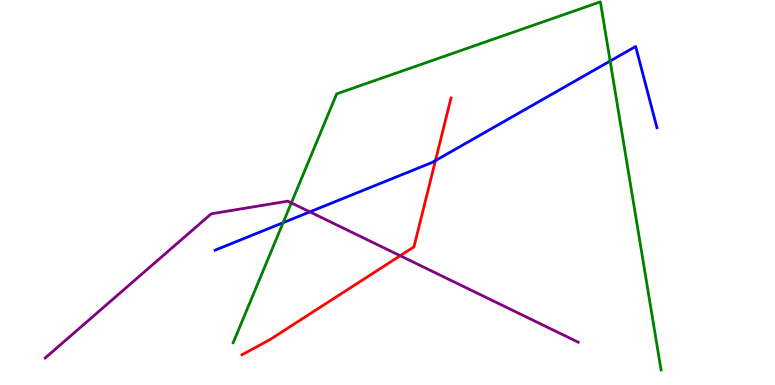[{'lines': ['blue', 'red'], 'intersections': [{'x': 5.62, 'y': 5.83}]}, {'lines': ['green', 'red'], 'intersections': []}, {'lines': ['purple', 'red'], 'intersections': [{'x': 5.16, 'y': 3.36}]}, {'lines': ['blue', 'green'], 'intersections': [{'x': 3.65, 'y': 4.22}, {'x': 7.87, 'y': 8.41}]}, {'lines': ['blue', 'purple'], 'intersections': [{'x': 4.0, 'y': 4.5}]}, {'lines': ['green', 'purple'], 'intersections': [{'x': 3.76, 'y': 4.73}]}]